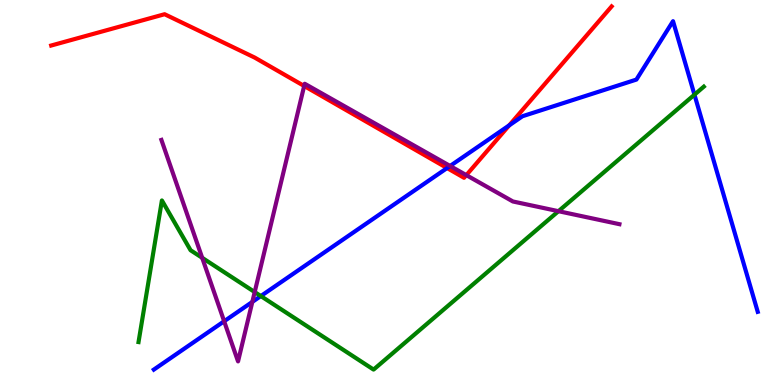[{'lines': ['blue', 'red'], 'intersections': [{'x': 5.77, 'y': 5.64}, {'x': 6.57, 'y': 6.74}]}, {'lines': ['green', 'red'], 'intersections': []}, {'lines': ['purple', 'red'], 'intersections': [{'x': 3.92, 'y': 7.77}, {'x': 6.02, 'y': 5.45}]}, {'lines': ['blue', 'green'], 'intersections': [{'x': 3.37, 'y': 2.31}, {'x': 8.96, 'y': 7.54}]}, {'lines': ['blue', 'purple'], 'intersections': [{'x': 2.89, 'y': 1.66}, {'x': 3.26, 'y': 2.16}, {'x': 5.81, 'y': 5.69}]}, {'lines': ['green', 'purple'], 'intersections': [{'x': 2.61, 'y': 3.3}, {'x': 3.29, 'y': 2.41}, {'x': 7.21, 'y': 4.51}]}]